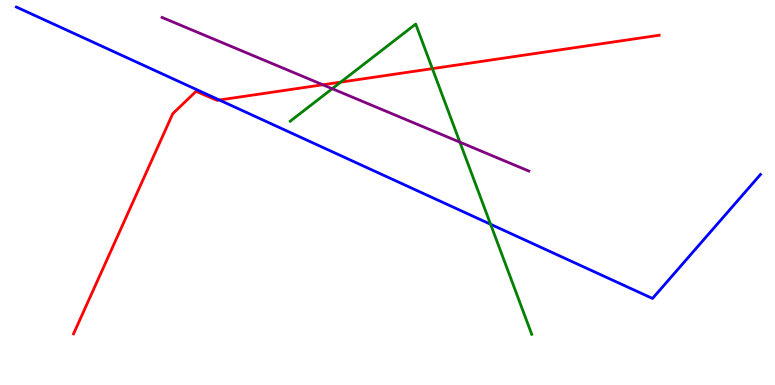[{'lines': ['blue', 'red'], 'intersections': [{'x': 2.83, 'y': 7.4}]}, {'lines': ['green', 'red'], 'intersections': [{'x': 4.4, 'y': 7.87}, {'x': 5.58, 'y': 8.22}]}, {'lines': ['purple', 'red'], 'intersections': [{'x': 4.17, 'y': 7.8}]}, {'lines': ['blue', 'green'], 'intersections': [{'x': 6.33, 'y': 4.17}]}, {'lines': ['blue', 'purple'], 'intersections': []}, {'lines': ['green', 'purple'], 'intersections': [{'x': 4.29, 'y': 7.7}, {'x': 5.93, 'y': 6.31}]}]